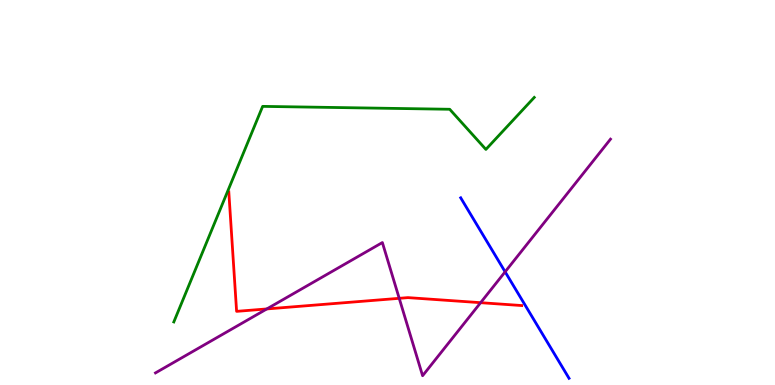[{'lines': ['blue', 'red'], 'intersections': []}, {'lines': ['green', 'red'], 'intersections': []}, {'lines': ['purple', 'red'], 'intersections': [{'x': 3.44, 'y': 1.98}, {'x': 5.15, 'y': 2.25}, {'x': 6.2, 'y': 2.14}]}, {'lines': ['blue', 'green'], 'intersections': []}, {'lines': ['blue', 'purple'], 'intersections': [{'x': 6.52, 'y': 2.94}]}, {'lines': ['green', 'purple'], 'intersections': []}]